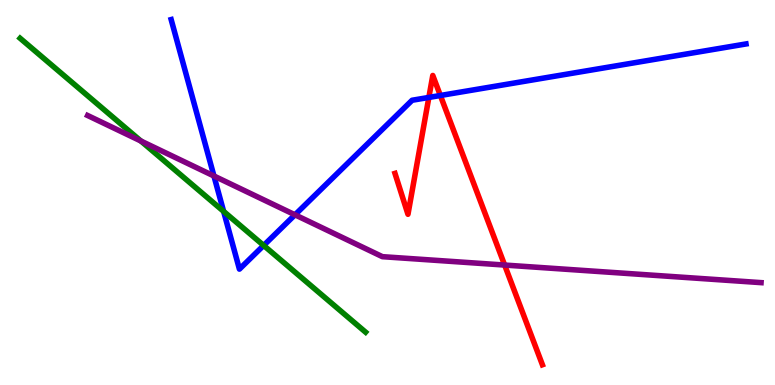[{'lines': ['blue', 'red'], 'intersections': [{'x': 5.53, 'y': 7.47}, {'x': 5.68, 'y': 7.52}]}, {'lines': ['green', 'red'], 'intersections': []}, {'lines': ['purple', 'red'], 'intersections': [{'x': 6.51, 'y': 3.12}]}, {'lines': ['blue', 'green'], 'intersections': [{'x': 2.89, 'y': 4.51}, {'x': 3.4, 'y': 3.62}]}, {'lines': ['blue', 'purple'], 'intersections': [{'x': 2.76, 'y': 5.43}, {'x': 3.81, 'y': 4.42}]}, {'lines': ['green', 'purple'], 'intersections': [{'x': 1.82, 'y': 6.34}]}]